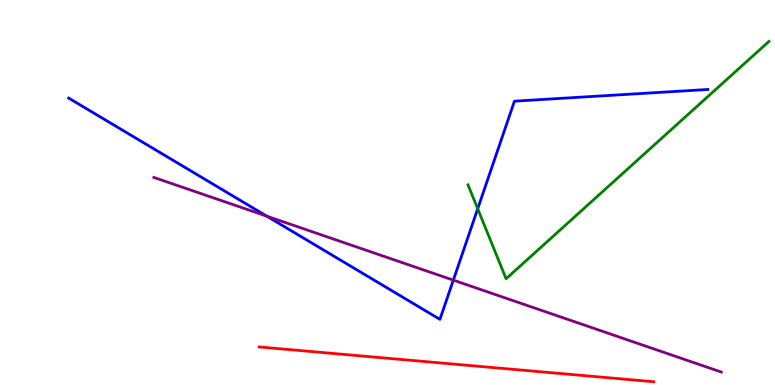[{'lines': ['blue', 'red'], 'intersections': []}, {'lines': ['green', 'red'], 'intersections': []}, {'lines': ['purple', 'red'], 'intersections': []}, {'lines': ['blue', 'green'], 'intersections': [{'x': 6.16, 'y': 4.58}]}, {'lines': ['blue', 'purple'], 'intersections': [{'x': 3.44, 'y': 4.39}, {'x': 5.85, 'y': 2.72}]}, {'lines': ['green', 'purple'], 'intersections': []}]